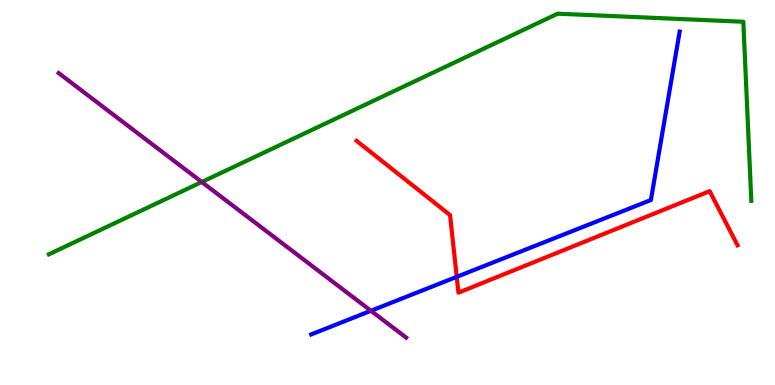[{'lines': ['blue', 'red'], 'intersections': [{'x': 5.89, 'y': 2.81}]}, {'lines': ['green', 'red'], 'intersections': []}, {'lines': ['purple', 'red'], 'intersections': []}, {'lines': ['blue', 'green'], 'intersections': []}, {'lines': ['blue', 'purple'], 'intersections': [{'x': 4.79, 'y': 1.93}]}, {'lines': ['green', 'purple'], 'intersections': [{'x': 2.6, 'y': 5.27}]}]